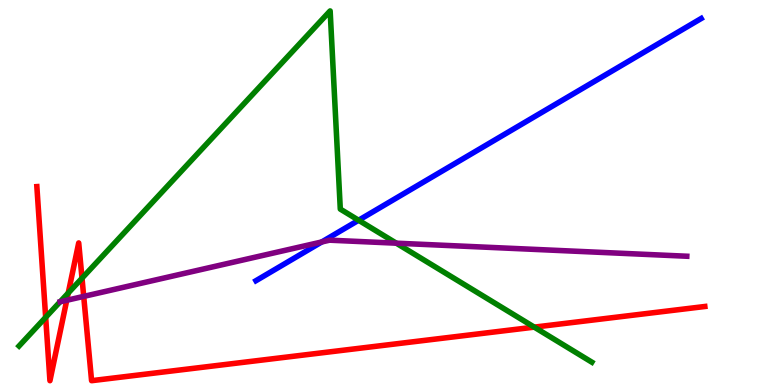[{'lines': ['blue', 'red'], 'intersections': []}, {'lines': ['green', 'red'], 'intersections': [{'x': 0.589, 'y': 1.76}, {'x': 0.881, 'y': 2.39}, {'x': 1.06, 'y': 2.77}, {'x': 6.89, 'y': 1.5}]}, {'lines': ['purple', 'red'], 'intersections': [{'x': 0.861, 'y': 2.2}, {'x': 1.08, 'y': 2.3}]}, {'lines': ['blue', 'green'], 'intersections': [{'x': 4.63, 'y': 4.28}]}, {'lines': ['blue', 'purple'], 'intersections': [{'x': 4.15, 'y': 3.72}]}, {'lines': ['green', 'purple'], 'intersections': [{'x': 5.11, 'y': 3.68}]}]